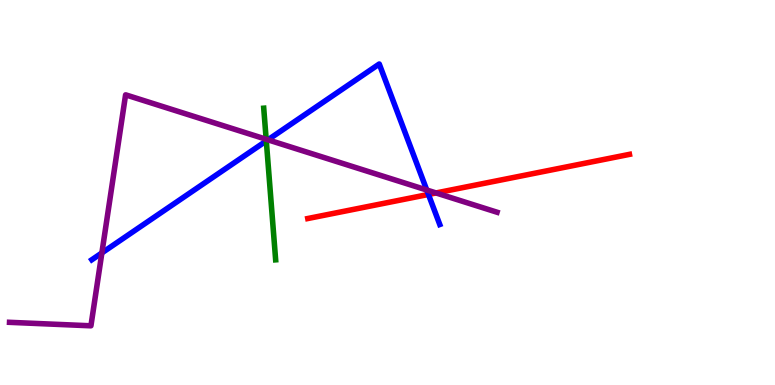[{'lines': ['blue', 'red'], 'intersections': [{'x': 5.53, 'y': 4.95}]}, {'lines': ['green', 'red'], 'intersections': []}, {'lines': ['purple', 'red'], 'intersections': [{'x': 5.63, 'y': 4.99}]}, {'lines': ['blue', 'green'], 'intersections': [{'x': 3.44, 'y': 6.34}]}, {'lines': ['blue', 'purple'], 'intersections': [{'x': 1.31, 'y': 3.43}, {'x': 3.46, 'y': 6.37}, {'x': 5.51, 'y': 5.06}]}, {'lines': ['green', 'purple'], 'intersections': [{'x': 3.43, 'y': 6.38}]}]